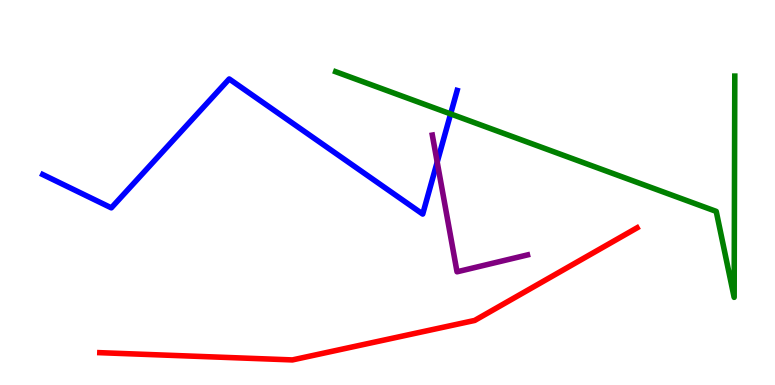[{'lines': ['blue', 'red'], 'intersections': []}, {'lines': ['green', 'red'], 'intersections': []}, {'lines': ['purple', 'red'], 'intersections': []}, {'lines': ['blue', 'green'], 'intersections': [{'x': 5.81, 'y': 7.04}]}, {'lines': ['blue', 'purple'], 'intersections': [{'x': 5.64, 'y': 5.79}]}, {'lines': ['green', 'purple'], 'intersections': []}]